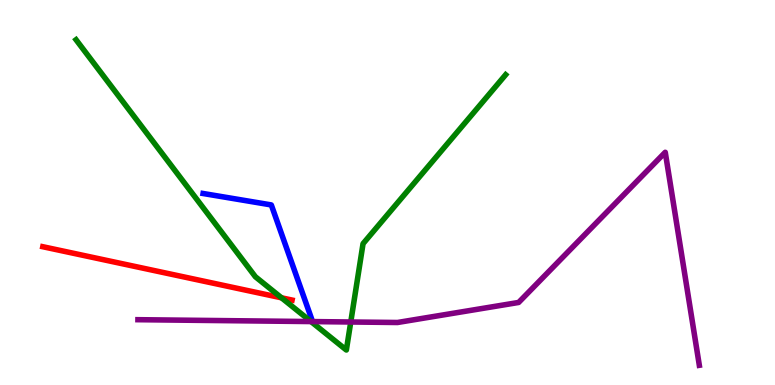[{'lines': ['blue', 'red'], 'intersections': []}, {'lines': ['green', 'red'], 'intersections': [{'x': 3.63, 'y': 2.26}]}, {'lines': ['purple', 'red'], 'intersections': []}, {'lines': ['blue', 'green'], 'intersections': []}, {'lines': ['blue', 'purple'], 'intersections': []}, {'lines': ['green', 'purple'], 'intersections': [{'x': 4.01, 'y': 1.65}, {'x': 4.53, 'y': 1.64}]}]